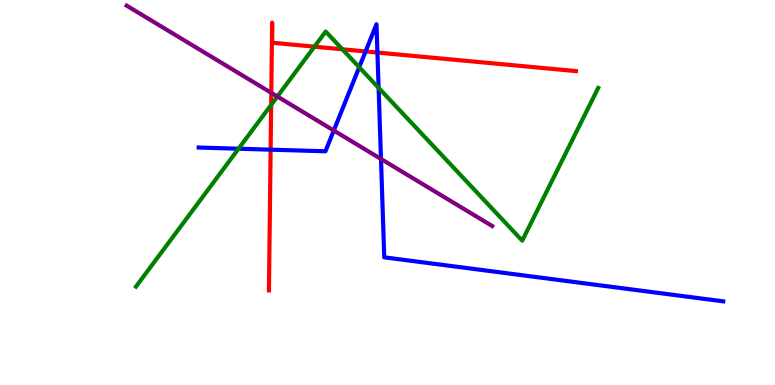[{'lines': ['blue', 'red'], 'intersections': [{'x': 3.49, 'y': 6.11}, {'x': 4.72, 'y': 8.66}, {'x': 4.87, 'y': 8.63}]}, {'lines': ['green', 'red'], 'intersections': [{'x': 3.5, 'y': 7.28}, {'x': 4.06, 'y': 8.79}, {'x': 4.42, 'y': 8.72}]}, {'lines': ['purple', 'red'], 'intersections': [{'x': 3.5, 'y': 7.59}]}, {'lines': ['blue', 'green'], 'intersections': [{'x': 3.08, 'y': 6.14}, {'x': 4.64, 'y': 8.25}, {'x': 4.89, 'y': 7.72}]}, {'lines': ['blue', 'purple'], 'intersections': [{'x': 4.31, 'y': 6.61}, {'x': 4.92, 'y': 5.87}]}, {'lines': ['green', 'purple'], 'intersections': [{'x': 3.58, 'y': 7.49}]}]